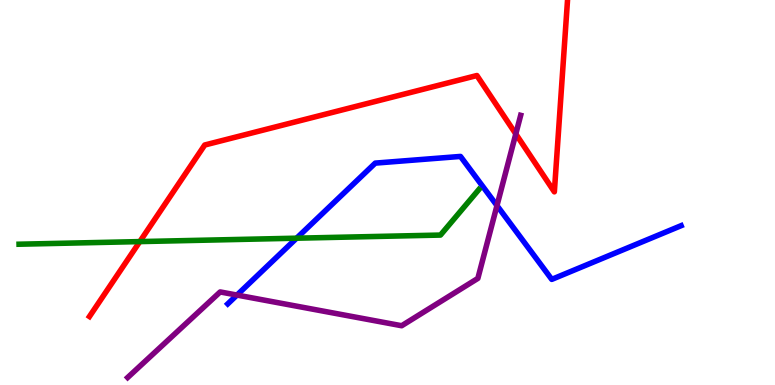[{'lines': ['blue', 'red'], 'intersections': []}, {'lines': ['green', 'red'], 'intersections': [{'x': 1.8, 'y': 3.72}]}, {'lines': ['purple', 'red'], 'intersections': [{'x': 6.66, 'y': 6.52}]}, {'lines': ['blue', 'green'], 'intersections': [{'x': 3.83, 'y': 3.81}]}, {'lines': ['blue', 'purple'], 'intersections': [{'x': 3.06, 'y': 2.34}, {'x': 6.41, 'y': 4.66}]}, {'lines': ['green', 'purple'], 'intersections': []}]